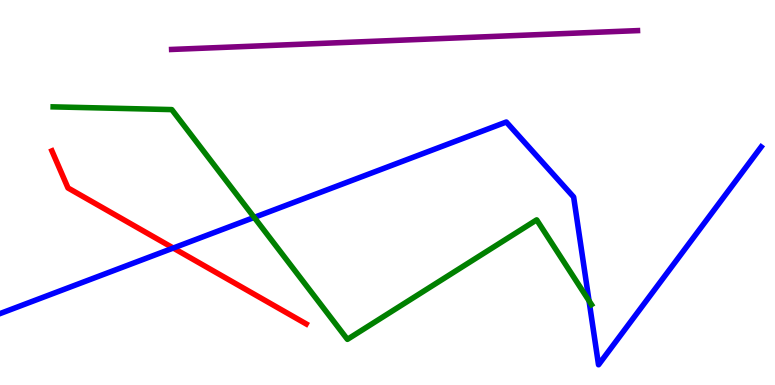[{'lines': ['blue', 'red'], 'intersections': [{'x': 2.24, 'y': 3.56}]}, {'lines': ['green', 'red'], 'intersections': []}, {'lines': ['purple', 'red'], 'intersections': []}, {'lines': ['blue', 'green'], 'intersections': [{'x': 3.28, 'y': 4.35}, {'x': 7.6, 'y': 2.19}]}, {'lines': ['blue', 'purple'], 'intersections': []}, {'lines': ['green', 'purple'], 'intersections': []}]